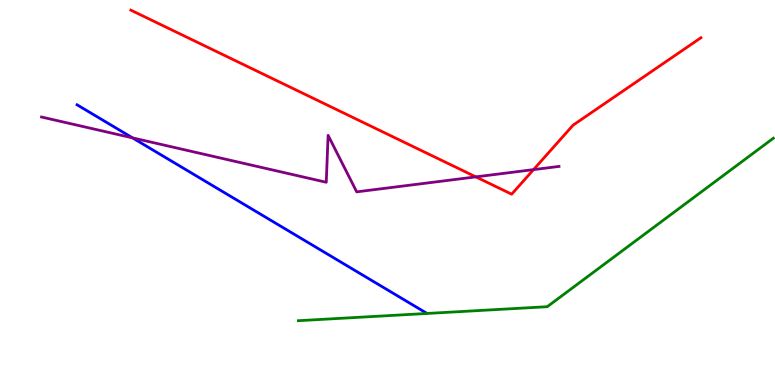[{'lines': ['blue', 'red'], 'intersections': []}, {'lines': ['green', 'red'], 'intersections': []}, {'lines': ['purple', 'red'], 'intersections': [{'x': 6.14, 'y': 5.41}, {'x': 6.88, 'y': 5.59}]}, {'lines': ['blue', 'green'], 'intersections': []}, {'lines': ['blue', 'purple'], 'intersections': [{'x': 1.71, 'y': 6.42}]}, {'lines': ['green', 'purple'], 'intersections': []}]